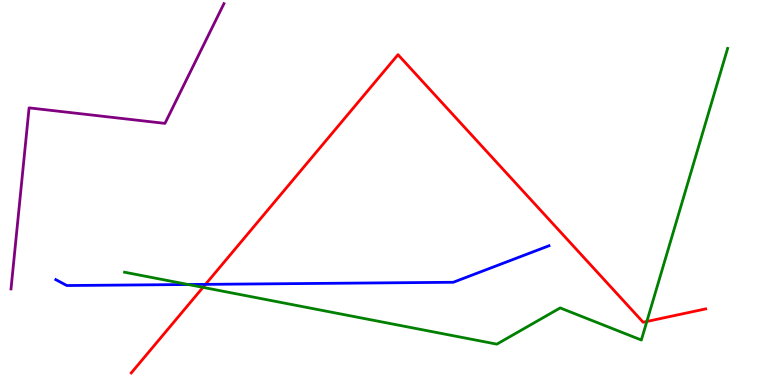[{'lines': ['blue', 'red'], 'intersections': [{'x': 2.65, 'y': 2.61}]}, {'lines': ['green', 'red'], 'intersections': [{'x': 2.62, 'y': 2.54}, {'x': 8.35, 'y': 1.65}]}, {'lines': ['purple', 'red'], 'intersections': []}, {'lines': ['blue', 'green'], 'intersections': [{'x': 2.43, 'y': 2.61}]}, {'lines': ['blue', 'purple'], 'intersections': []}, {'lines': ['green', 'purple'], 'intersections': []}]